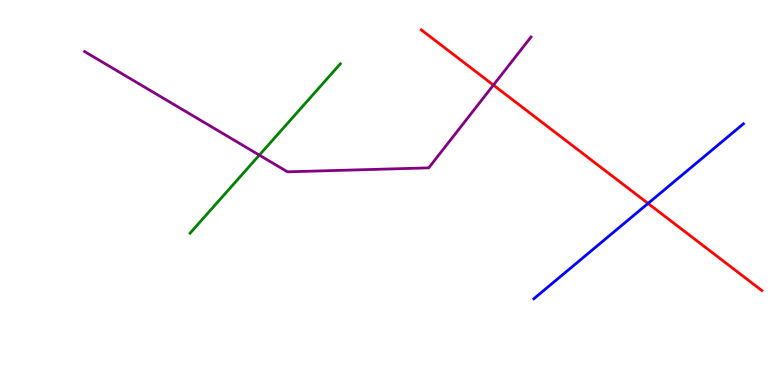[{'lines': ['blue', 'red'], 'intersections': [{'x': 8.36, 'y': 4.72}]}, {'lines': ['green', 'red'], 'intersections': []}, {'lines': ['purple', 'red'], 'intersections': [{'x': 6.37, 'y': 7.79}]}, {'lines': ['blue', 'green'], 'intersections': []}, {'lines': ['blue', 'purple'], 'intersections': []}, {'lines': ['green', 'purple'], 'intersections': [{'x': 3.35, 'y': 5.97}]}]